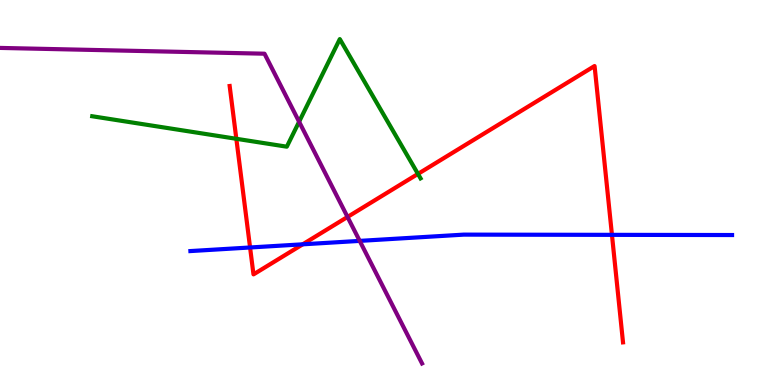[{'lines': ['blue', 'red'], 'intersections': [{'x': 3.23, 'y': 3.57}, {'x': 3.91, 'y': 3.65}, {'x': 7.9, 'y': 3.9}]}, {'lines': ['green', 'red'], 'intersections': [{'x': 3.05, 'y': 6.4}, {'x': 5.39, 'y': 5.48}]}, {'lines': ['purple', 'red'], 'intersections': [{'x': 4.48, 'y': 4.37}]}, {'lines': ['blue', 'green'], 'intersections': []}, {'lines': ['blue', 'purple'], 'intersections': [{'x': 4.64, 'y': 3.74}]}, {'lines': ['green', 'purple'], 'intersections': [{'x': 3.86, 'y': 6.84}]}]